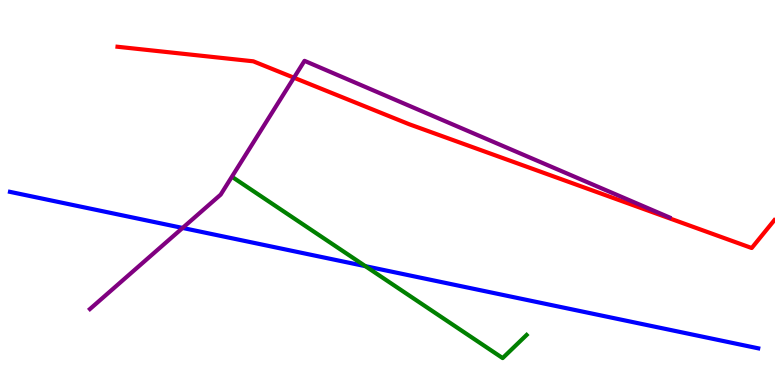[{'lines': ['blue', 'red'], 'intersections': []}, {'lines': ['green', 'red'], 'intersections': []}, {'lines': ['purple', 'red'], 'intersections': [{'x': 3.79, 'y': 7.98}]}, {'lines': ['blue', 'green'], 'intersections': [{'x': 4.71, 'y': 3.09}]}, {'lines': ['blue', 'purple'], 'intersections': [{'x': 2.36, 'y': 4.08}]}, {'lines': ['green', 'purple'], 'intersections': []}]